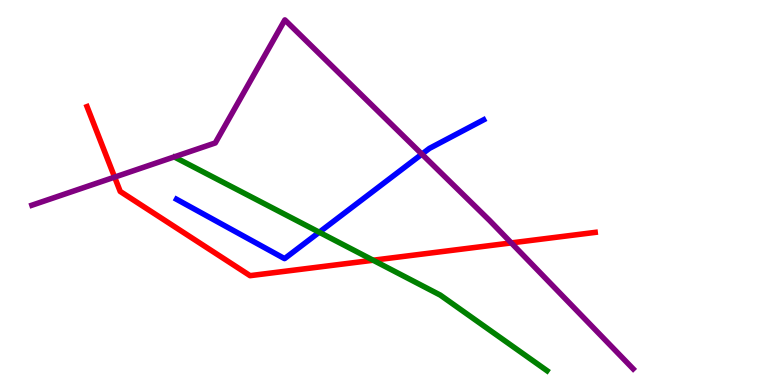[{'lines': ['blue', 'red'], 'intersections': []}, {'lines': ['green', 'red'], 'intersections': [{'x': 4.81, 'y': 3.24}]}, {'lines': ['purple', 'red'], 'intersections': [{'x': 1.48, 'y': 5.4}, {'x': 6.6, 'y': 3.69}]}, {'lines': ['blue', 'green'], 'intersections': [{'x': 4.12, 'y': 3.97}]}, {'lines': ['blue', 'purple'], 'intersections': [{'x': 5.44, 'y': 6.0}]}, {'lines': ['green', 'purple'], 'intersections': []}]